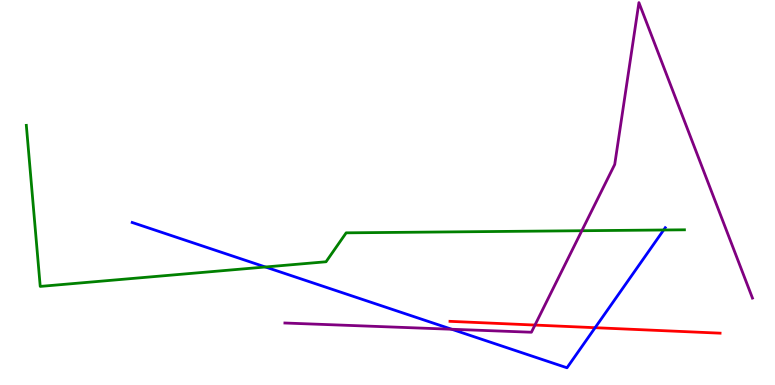[{'lines': ['blue', 'red'], 'intersections': [{'x': 7.68, 'y': 1.49}]}, {'lines': ['green', 'red'], 'intersections': []}, {'lines': ['purple', 'red'], 'intersections': [{'x': 6.9, 'y': 1.56}]}, {'lines': ['blue', 'green'], 'intersections': [{'x': 3.42, 'y': 3.07}, {'x': 8.56, 'y': 4.03}]}, {'lines': ['blue', 'purple'], 'intersections': [{'x': 5.83, 'y': 1.45}]}, {'lines': ['green', 'purple'], 'intersections': [{'x': 7.51, 'y': 4.01}]}]